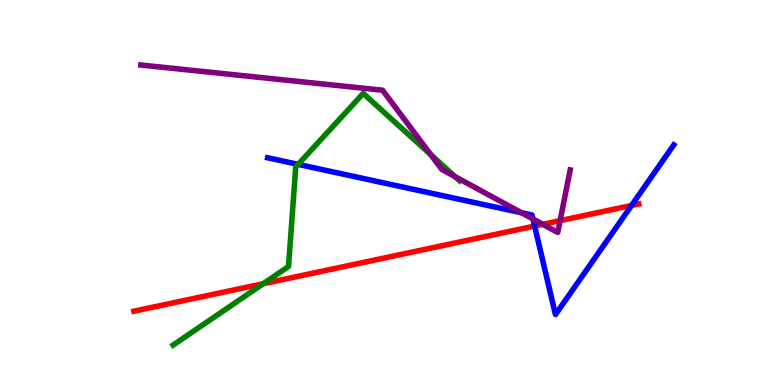[{'lines': ['blue', 'red'], 'intersections': [{'x': 6.9, 'y': 4.13}, {'x': 8.15, 'y': 4.66}]}, {'lines': ['green', 'red'], 'intersections': [{'x': 3.4, 'y': 2.63}]}, {'lines': ['purple', 'red'], 'intersections': [{'x': 7.0, 'y': 4.17}, {'x': 7.23, 'y': 4.27}]}, {'lines': ['blue', 'green'], 'intersections': [{'x': 3.85, 'y': 5.73}]}, {'lines': ['blue', 'purple'], 'intersections': [{'x': 6.73, 'y': 4.47}, {'x': 6.88, 'y': 4.31}]}, {'lines': ['green', 'purple'], 'intersections': [{'x': 5.56, 'y': 5.98}, {'x': 5.87, 'y': 5.41}]}]